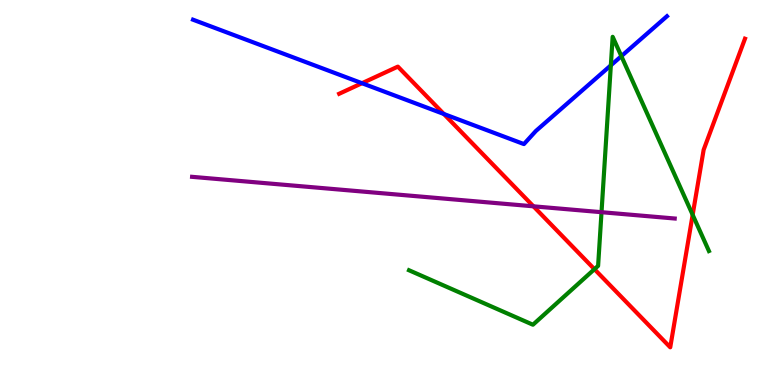[{'lines': ['blue', 'red'], 'intersections': [{'x': 4.67, 'y': 7.84}, {'x': 5.73, 'y': 7.04}]}, {'lines': ['green', 'red'], 'intersections': [{'x': 7.67, 'y': 3.01}, {'x': 8.94, 'y': 4.42}]}, {'lines': ['purple', 'red'], 'intersections': [{'x': 6.88, 'y': 4.64}]}, {'lines': ['blue', 'green'], 'intersections': [{'x': 7.88, 'y': 8.3}, {'x': 8.02, 'y': 8.54}]}, {'lines': ['blue', 'purple'], 'intersections': []}, {'lines': ['green', 'purple'], 'intersections': [{'x': 7.76, 'y': 4.49}]}]